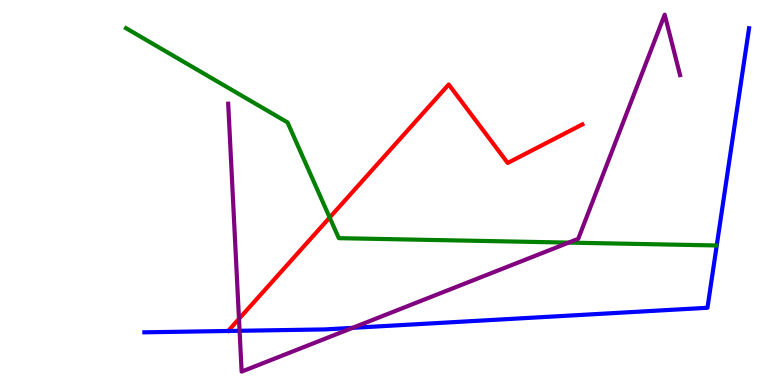[{'lines': ['blue', 'red'], 'intersections': []}, {'lines': ['green', 'red'], 'intersections': [{'x': 4.25, 'y': 4.35}]}, {'lines': ['purple', 'red'], 'intersections': [{'x': 3.08, 'y': 1.72}]}, {'lines': ['blue', 'green'], 'intersections': []}, {'lines': ['blue', 'purple'], 'intersections': [{'x': 3.09, 'y': 1.41}, {'x': 4.55, 'y': 1.48}]}, {'lines': ['green', 'purple'], 'intersections': [{'x': 7.34, 'y': 3.7}]}]